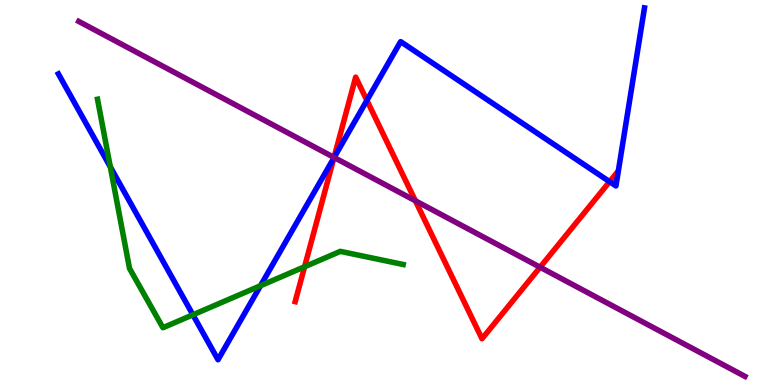[{'lines': ['blue', 'red'], 'intersections': [{'x': 4.31, 'y': 5.9}, {'x': 4.73, 'y': 7.39}, {'x': 7.87, 'y': 5.28}]}, {'lines': ['green', 'red'], 'intersections': [{'x': 3.93, 'y': 3.07}]}, {'lines': ['purple', 'red'], 'intersections': [{'x': 4.31, 'y': 5.91}, {'x': 5.36, 'y': 4.79}, {'x': 6.97, 'y': 3.06}]}, {'lines': ['blue', 'green'], 'intersections': [{'x': 1.42, 'y': 5.67}, {'x': 2.49, 'y': 1.82}, {'x': 3.36, 'y': 2.58}]}, {'lines': ['blue', 'purple'], 'intersections': [{'x': 4.31, 'y': 5.91}]}, {'lines': ['green', 'purple'], 'intersections': []}]